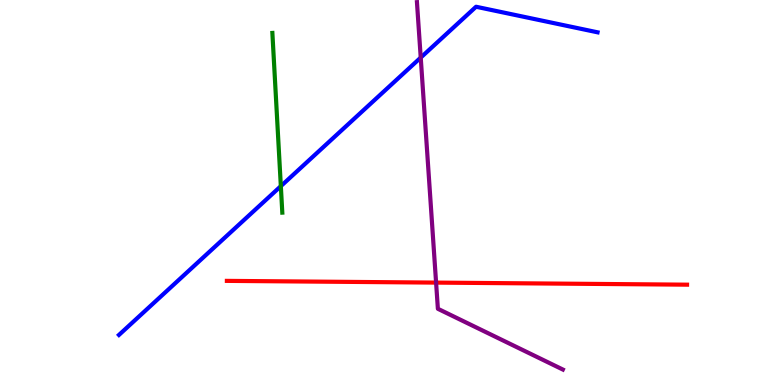[{'lines': ['blue', 'red'], 'intersections': []}, {'lines': ['green', 'red'], 'intersections': []}, {'lines': ['purple', 'red'], 'intersections': [{'x': 5.63, 'y': 2.66}]}, {'lines': ['blue', 'green'], 'intersections': [{'x': 3.62, 'y': 5.16}]}, {'lines': ['blue', 'purple'], 'intersections': [{'x': 5.43, 'y': 8.5}]}, {'lines': ['green', 'purple'], 'intersections': []}]